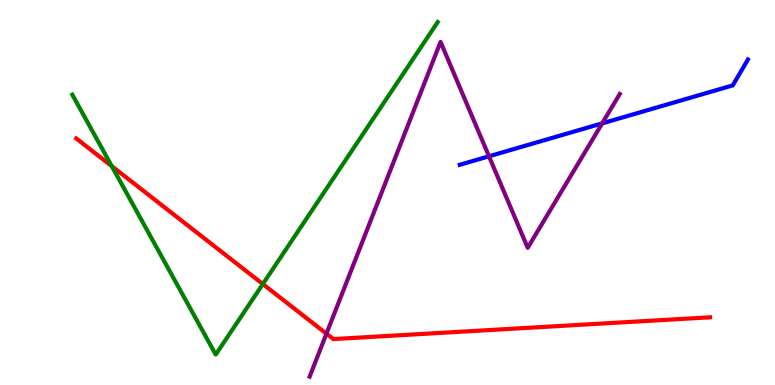[{'lines': ['blue', 'red'], 'intersections': []}, {'lines': ['green', 'red'], 'intersections': [{'x': 1.44, 'y': 5.68}, {'x': 3.39, 'y': 2.62}]}, {'lines': ['purple', 'red'], 'intersections': [{'x': 4.21, 'y': 1.33}]}, {'lines': ['blue', 'green'], 'intersections': []}, {'lines': ['blue', 'purple'], 'intersections': [{'x': 6.31, 'y': 5.94}, {'x': 7.77, 'y': 6.8}]}, {'lines': ['green', 'purple'], 'intersections': []}]